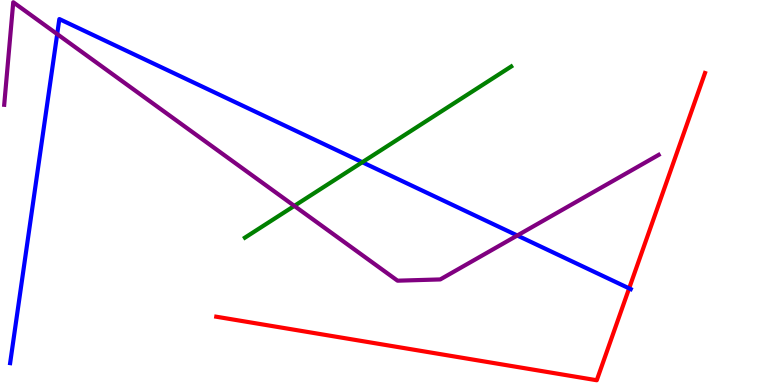[{'lines': ['blue', 'red'], 'intersections': [{'x': 8.12, 'y': 2.51}]}, {'lines': ['green', 'red'], 'intersections': []}, {'lines': ['purple', 'red'], 'intersections': []}, {'lines': ['blue', 'green'], 'intersections': [{'x': 4.67, 'y': 5.79}]}, {'lines': ['blue', 'purple'], 'intersections': [{'x': 0.738, 'y': 9.11}, {'x': 6.67, 'y': 3.88}]}, {'lines': ['green', 'purple'], 'intersections': [{'x': 3.8, 'y': 4.65}]}]